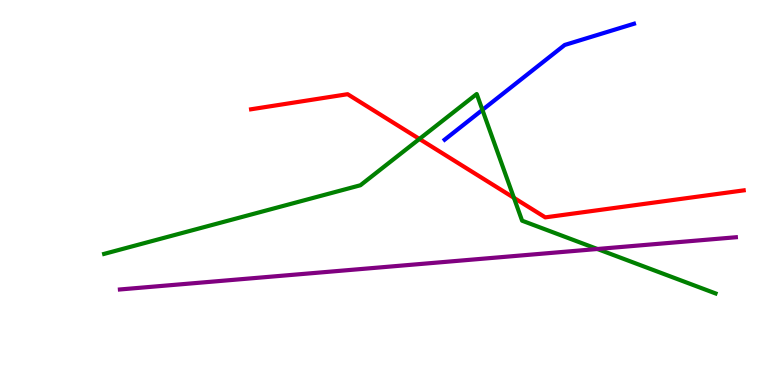[{'lines': ['blue', 'red'], 'intersections': []}, {'lines': ['green', 'red'], 'intersections': [{'x': 5.41, 'y': 6.39}, {'x': 6.63, 'y': 4.86}]}, {'lines': ['purple', 'red'], 'intersections': []}, {'lines': ['blue', 'green'], 'intersections': [{'x': 6.22, 'y': 7.15}]}, {'lines': ['blue', 'purple'], 'intersections': []}, {'lines': ['green', 'purple'], 'intersections': [{'x': 7.71, 'y': 3.53}]}]